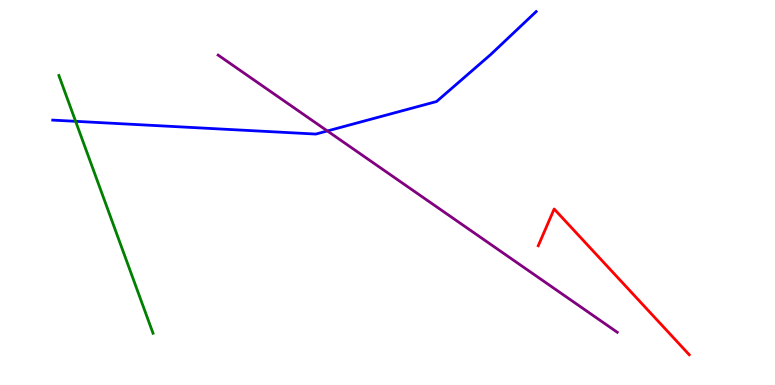[{'lines': ['blue', 'red'], 'intersections': []}, {'lines': ['green', 'red'], 'intersections': []}, {'lines': ['purple', 'red'], 'intersections': []}, {'lines': ['blue', 'green'], 'intersections': [{'x': 0.976, 'y': 6.85}]}, {'lines': ['blue', 'purple'], 'intersections': [{'x': 4.22, 'y': 6.6}]}, {'lines': ['green', 'purple'], 'intersections': []}]